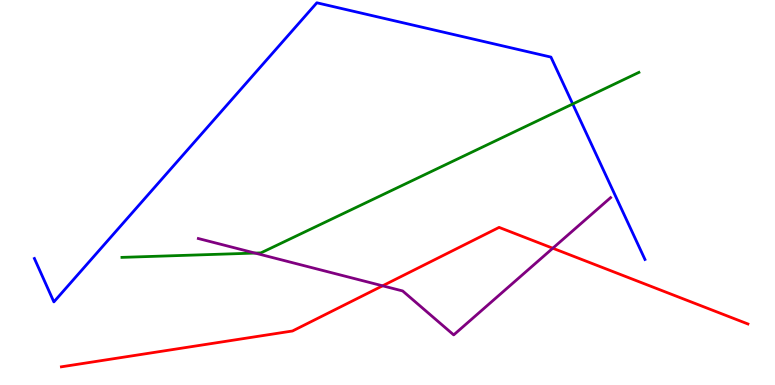[{'lines': ['blue', 'red'], 'intersections': []}, {'lines': ['green', 'red'], 'intersections': []}, {'lines': ['purple', 'red'], 'intersections': [{'x': 4.94, 'y': 2.58}, {'x': 7.13, 'y': 3.55}]}, {'lines': ['blue', 'green'], 'intersections': [{'x': 7.39, 'y': 7.3}]}, {'lines': ['blue', 'purple'], 'intersections': []}, {'lines': ['green', 'purple'], 'intersections': [{'x': 3.29, 'y': 3.43}]}]